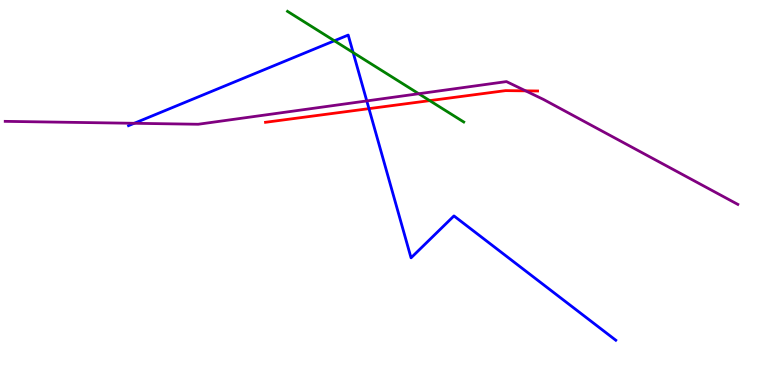[{'lines': ['blue', 'red'], 'intersections': [{'x': 4.76, 'y': 7.18}]}, {'lines': ['green', 'red'], 'intersections': [{'x': 5.54, 'y': 7.39}]}, {'lines': ['purple', 'red'], 'intersections': [{'x': 6.78, 'y': 7.64}]}, {'lines': ['blue', 'green'], 'intersections': [{'x': 4.31, 'y': 8.94}, {'x': 4.56, 'y': 8.63}]}, {'lines': ['blue', 'purple'], 'intersections': [{'x': 1.73, 'y': 6.8}, {'x': 4.73, 'y': 7.38}]}, {'lines': ['green', 'purple'], 'intersections': [{'x': 5.4, 'y': 7.57}]}]